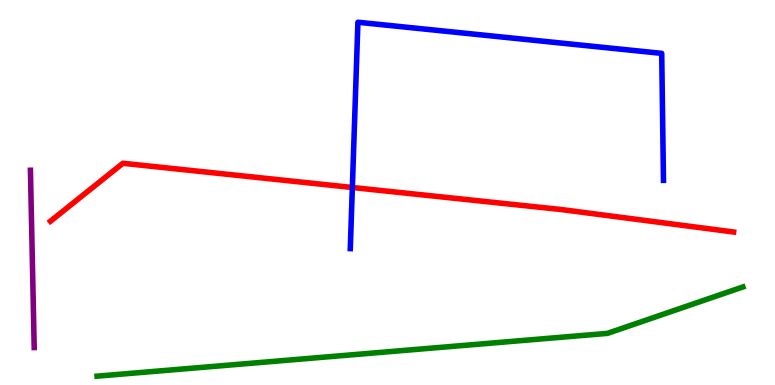[{'lines': ['blue', 'red'], 'intersections': [{'x': 4.55, 'y': 5.13}]}, {'lines': ['green', 'red'], 'intersections': []}, {'lines': ['purple', 'red'], 'intersections': []}, {'lines': ['blue', 'green'], 'intersections': []}, {'lines': ['blue', 'purple'], 'intersections': []}, {'lines': ['green', 'purple'], 'intersections': []}]